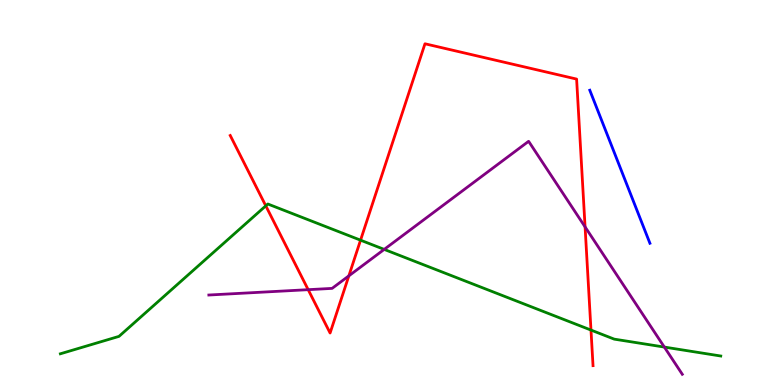[{'lines': ['blue', 'red'], 'intersections': []}, {'lines': ['green', 'red'], 'intersections': [{'x': 3.43, 'y': 4.65}, {'x': 4.65, 'y': 3.76}, {'x': 7.63, 'y': 1.43}]}, {'lines': ['purple', 'red'], 'intersections': [{'x': 3.98, 'y': 2.48}, {'x': 4.5, 'y': 2.83}, {'x': 7.55, 'y': 4.11}]}, {'lines': ['blue', 'green'], 'intersections': []}, {'lines': ['blue', 'purple'], 'intersections': []}, {'lines': ['green', 'purple'], 'intersections': [{'x': 4.96, 'y': 3.52}, {'x': 8.57, 'y': 0.985}]}]